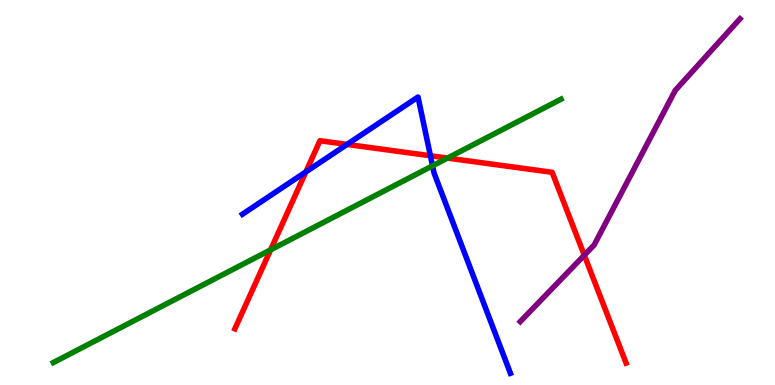[{'lines': ['blue', 'red'], 'intersections': [{'x': 3.95, 'y': 5.54}, {'x': 4.48, 'y': 6.25}, {'x': 5.55, 'y': 5.95}]}, {'lines': ['green', 'red'], 'intersections': [{'x': 3.49, 'y': 3.51}, {'x': 5.77, 'y': 5.89}]}, {'lines': ['purple', 'red'], 'intersections': [{'x': 7.54, 'y': 3.37}]}, {'lines': ['blue', 'green'], 'intersections': [{'x': 5.58, 'y': 5.69}]}, {'lines': ['blue', 'purple'], 'intersections': []}, {'lines': ['green', 'purple'], 'intersections': []}]